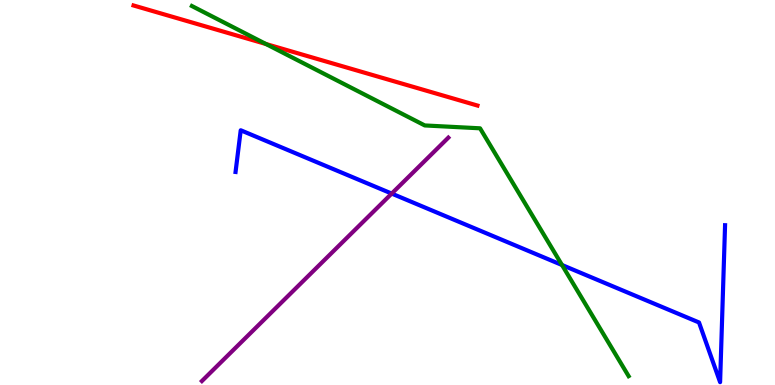[{'lines': ['blue', 'red'], 'intersections': []}, {'lines': ['green', 'red'], 'intersections': [{'x': 3.43, 'y': 8.86}]}, {'lines': ['purple', 'red'], 'intersections': []}, {'lines': ['blue', 'green'], 'intersections': [{'x': 7.25, 'y': 3.12}]}, {'lines': ['blue', 'purple'], 'intersections': [{'x': 5.05, 'y': 4.97}]}, {'lines': ['green', 'purple'], 'intersections': []}]